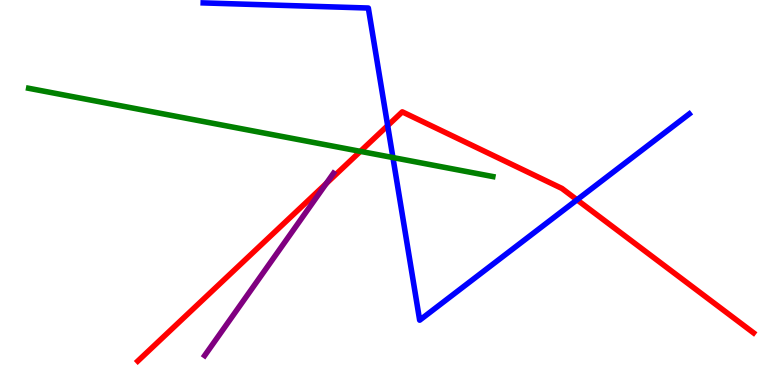[{'lines': ['blue', 'red'], 'intersections': [{'x': 5.0, 'y': 6.74}, {'x': 7.45, 'y': 4.81}]}, {'lines': ['green', 'red'], 'intersections': [{'x': 4.65, 'y': 6.07}]}, {'lines': ['purple', 'red'], 'intersections': [{'x': 4.21, 'y': 5.23}]}, {'lines': ['blue', 'green'], 'intersections': [{'x': 5.07, 'y': 5.91}]}, {'lines': ['blue', 'purple'], 'intersections': []}, {'lines': ['green', 'purple'], 'intersections': []}]